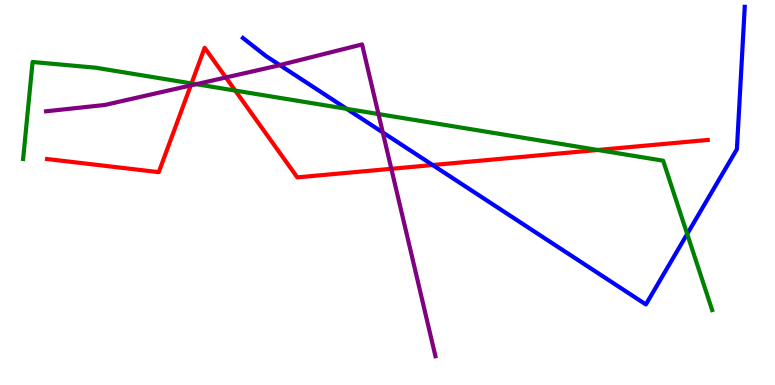[{'lines': ['blue', 'red'], 'intersections': [{'x': 5.58, 'y': 5.71}]}, {'lines': ['green', 'red'], 'intersections': [{'x': 2.47, 'y': 7.83}, {'x': 3.04, 'y': 7.65}, {'x': 7.71, 'y': 6.1}]}, {'lines': ['purple', 'red'], 'intersections': [{'x': 2.46, 'y': 7.78}, {'x': 2.91, 'y': 7.99}, {'x': 5.05, 'y': 5.62}]}, {'lines': ['blue', 'green'], 'intersections': [{'x': 4.47, 'y': 7.17}, {'x': 8.87, 'y': 3.92}]}, {'lines': ['blue', 'purple'], 'intersections': [{'x': 3.61, 'y': 8.31}, {'x': 4.94, 'y': 6.56}]}, {'lines': ['green', 'purple'], 'intersections': [{'x': 2.53, 'y': 7.81}, {'x': 4.88, 'y': 7.04}]}]